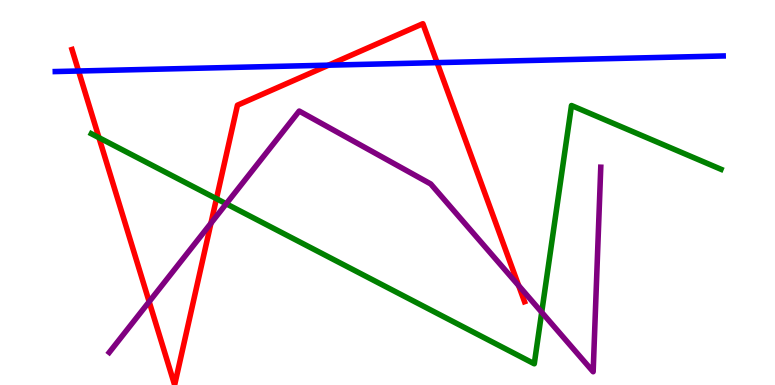[{'lines': ['blue', 'red'], 'intersections': [{'x': 1.01, 'y': 8.16}, {'x': 4.24, 'y': 8.31}, {'x': 5.64, 'y': 8.37}]}, {'lines': ['green', 'red'], 'intersections': [{'x': 1.28, 'y': 6.42}, {'x': 2.79, 'y': 4.84}]}, {'lines': ['purple', 'red'], 'intersections': [{'x': 1.92, 'y': 2.16}, {'x': 2.72, 'y': 4.2}, {'x': 6.69, 'y': 2.58}]}, {'lines': ['blue', 'green'], 'intersections': []}, {'lines': ['blue', 'purple'], 'intersections': []}, {'lines': ['green', 'purple'], 'intersections': [{'x': 2.92, 'y': 4.71}, {'x': 6.99, 'y': 1.89}]}]